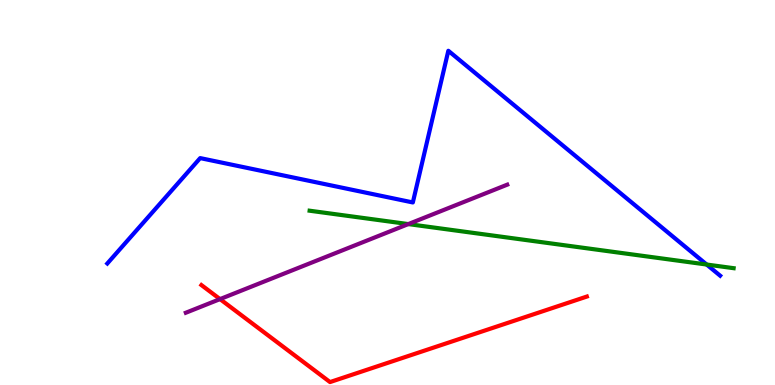[{'lines': ['blue', 'red'], 'intersections': []}, {'lines': ['green', 'red'], 'intersections': []}, {'lines': ['purple', 'red'], 'intersections': [{'x': 2.84, 'y': 2.23}]}, {'lines': ['blue', 'green'], 'intersections': [{'x': 9.12, 'y': 3.13}]}, {'lines': ['blue', 'purple'], 'intersections': []}, {'lines': ['green', 'purple'], 'intersections': [{'x': 5.27, 'y': 4.18}]}]